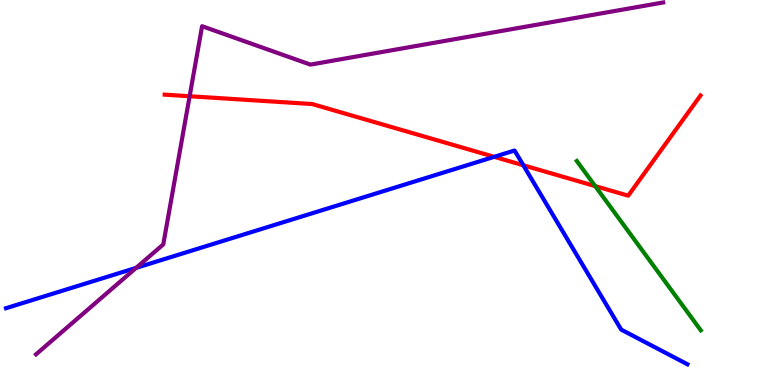[{'lines': ['blue', 'red'], 'intersections': [{'x': 6.38, 'y': 5.93}, {'x': 6.75, 'y': 5.71}]}, {'lines': ['green', 'red'], 'intersections': [{'x': 7.68, 'y': 5.17}]}, {'lines': ['purple', 'red'], 'intersections': [{'x': 2.45, 'y': 7.5}]}, {'lines': ['blue', 'green'], 'intersections': []}, {'lines': ['blue', 'purple'], 'intersections': [{'x': 1.76, 'y': 3.04}]}, {'lines': ['green', 'purple'], 'intersections': []}]